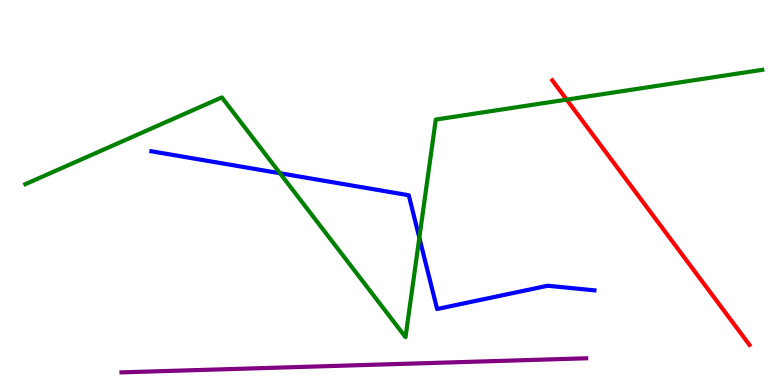[{'lines': ['blue', 'red'], 'intersections': []}, {'lines': ['green', 'red'], 'intersections': [{'x': 7.31, 'y': 7.41}]}, {'lines': ['purple', 'red'], 'intersections': []}, {'lines': ['blue', 'green'], 'intersections': [{'x': 3.61, 'y': 5.5}, {'x': 5.41, 'y': 3.83}]}, {'lines': ['blue', 'purple'], 'intersections': []}, {'lines': ['green', 'purple'], 'intersections': []}]